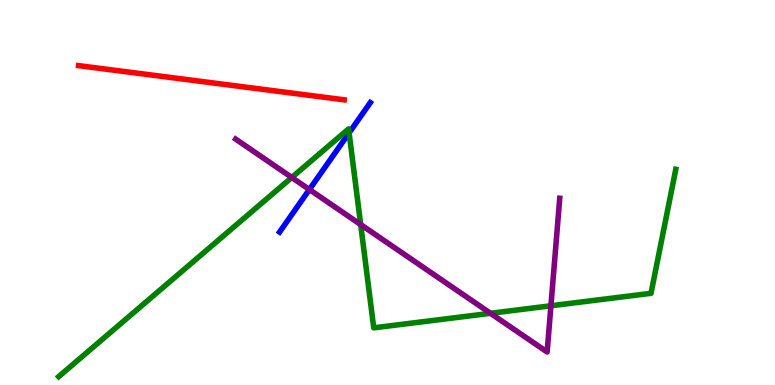[{'lines': ['blue', 'red'], 'intersections': []}, {'lines': ['green', 'red'], 'intersections': []}, {'lines': ['purple', 'red'], 'intersections': []}, {'lines': ['blue', 'green'], 'intersections': [{'x': 4.5, 'y': 6.55}]}, {'lines': ['blue', 'purple'], 'intersections': [{'x': 3.99, 'y': 5.08}]}, {'lines': ['green', 'purple'], 'intersections': [{'x': 3.76, 'y': 5.39}, {'x': 4.65, 'y': 4.17}, {'x': 6.33, 'y': 1.86}, {'x': 7.11, 'y': 2.06}]}]